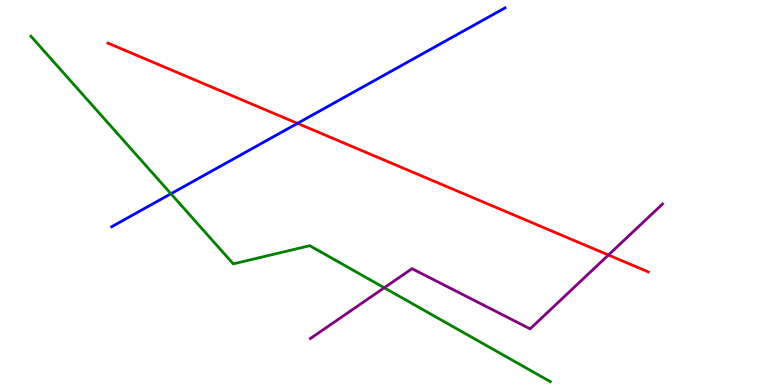[{'lines': ['blue', 'red'], 'intersections': [{'x': 3.84, 'y': 6.8}]}, {'lines': ['green', 'red'], 'intersections': []}, {'lines': ['purple', 'red'], 'intersections': [{'x': 7.85, 'y': 3.38}]}, {'lines': ['blue', 'green'], 'intersections': [{'x': 2.21, 'y': 4.97}]}, {'lines': ['blue', 'purple'], 'intersections': []}, {'lines': ['green', 'purple'], 'intersections': [{'x': 4.96, 'y': 2.53}]}]